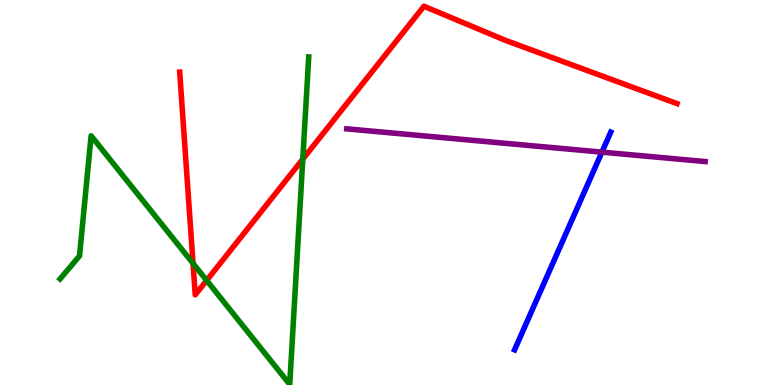[{'lines': ['blue', 'red'], 'intersections': []}, {'lines': ['green', 'red'], 'intersections': [{'x': 2.49, 'y': 3.16}, {'x': 2.67, 'y': 2.72}, {'x': 3.91, 'y': 5.87}]}, {'lines': ['purple', 'red'], 'intersections': []}, {'lines': ['blue', 'green'], 'intersections': []}, {'lines': ['blue', 'purple'], 'intersections': [{'x': 7.77, 'y': 6.05}]}, {'lines': ['green', 'purple'], 'intersections': []}]